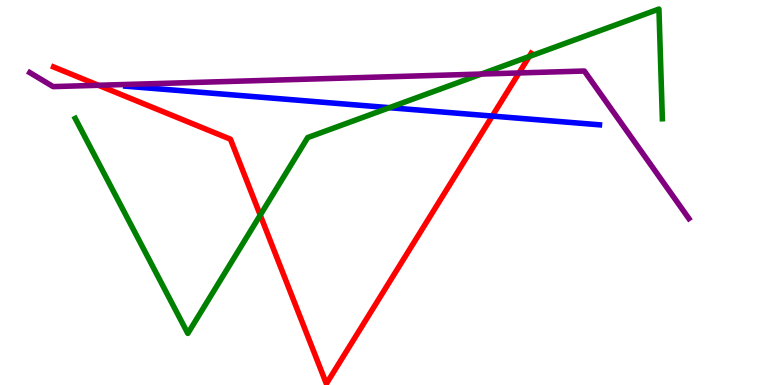[{'lines': ['blue', 'red'], 'intersections': [{'x': 6.35, 'y': 6.99}]}, {'lines': ['green', 'red'], 'intersections': [{'x': 3.36, 'y': 4.41}, {'x': 6.83, 'y': 8.53}]}, {'lines': ['purple', 'red'], 'intersections': [{'x': 1.27, 'y': 7.78}, {'x': 6.7, 'y': 8.11}]}, {'lines': ['blue', 'green'], 'intersections': [{'x': 5.02, 'y': 7.2}]}, {'lines': ['blue', 'purple'], 'intersections': []}, {'lines': ['green', 'purple'], 'intersections': [{'x': 6.21, 'y': 8.08}]}]